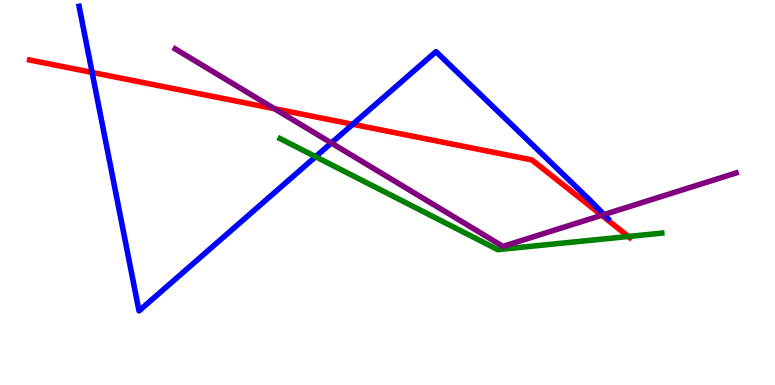[{'lines': ['blue', 'red'], 'intersections': [{'x': 1.19, 'y': 8.12}, {'x': 4.55, 'y': 6.77}]}, {'lines': ['green', 'red'], 'intersections': [{'x': 8.11, 'y': 3.86}]}, {'lines': ['purple', 'red'], 'intersections': [{'x': 3.54, 'y': 7.18}, {'x': 7.76, 'y': 4.41}]}, {'lines': ['blue', 'green'], 'intersections': [{'x': 4.07, 'y': 5.93}]}, {'lines': ['blue', 'purple'], 'intersections': [{'x': 4.28, 'y': 6.29}, {'x': 7.79, 'y': 4.43}]}, {'lines': ['green', 'purple'], 'intersections': []}]